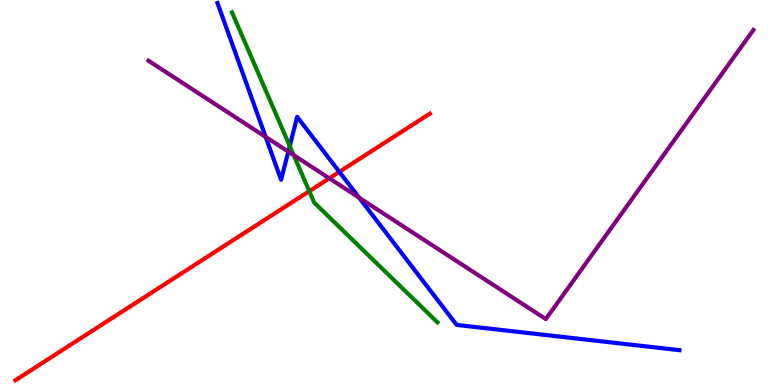[{'lines': ['blue', 'red'], 'intersections': [{'x': 4.38, 'y': 5.54}]}, {'lines': ['green', 'red'], 'intersections': [{'x': 3.99, 'y': 5.03}]}, {'lines': ['purple', 'red'], 'intersections': [{'x': 4.25, 'y': 5.37}]}, {'lines': ['blue', 'green'], 'intersections': [{'x': 3.74, 'y': 6.21}]}, {'lines': ['blue', 'purple'], 'intersections': [{'x': 3.43, 'y': 6.44}, {'x': 3.72, 'y': 6.06}, {'x': 4.63, 'y': 4.86}]}, {'lines': ['green', 'purple'], 'intersections': [{'x': 3.79, 'y': 5.97}]}]